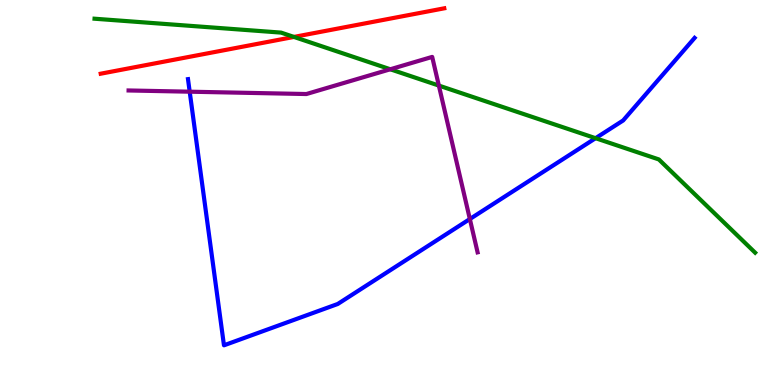[{'lines': ['blue', 'red'], 'intersections': []}, {'lines': ['green', 'red'], 'intersections': [{'x': 3.79, 'y': 9.04}]}, {'lines': ['purple', 'red'], 'intersections': []}, {'lines': ['blue', 'green'], 'intersections': [{'x': 7.68, 'y': 6.41}]}, {'lines': ['blue', 'purple'], 'intersections': [{'x': 2.45, 'y': 7.62}, {'x': 6.06, 'y': 4.31}]}, {'lines': ['green', 'purple'], 'intersections': [{'x': 5.04, 'y': 8.2}, {'x': 5.66, 'y': 7.78}]}]